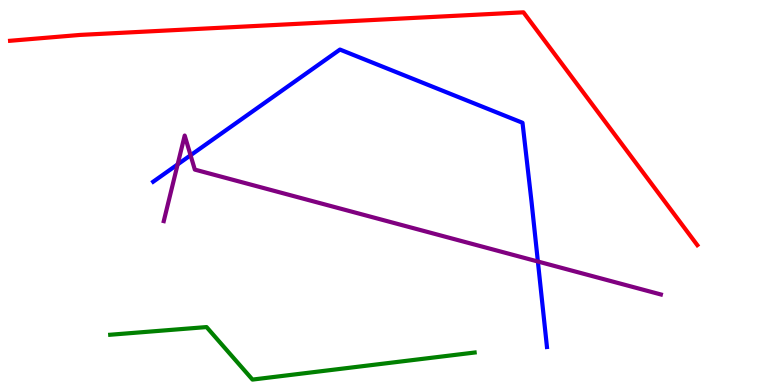[{'lines': ['blue', 'red'], 'intersections': []}, {'lines': ['green', 'red'], 'intersections': []}, {'lines': ['purple', 'red'], 'intersections': []}, {'lines': ['blue', 'green'], 'intersections': []}, {'lines': ['blue', 'purple'], 'intersections': [{'x': 2.29, 'y': 5.73}, {'x': 2.46, 'y': 5.97}, {'x': 6.94, 'y': 3.21}]}, {'lines': ['green', 'purple'], 'intersections': []}]